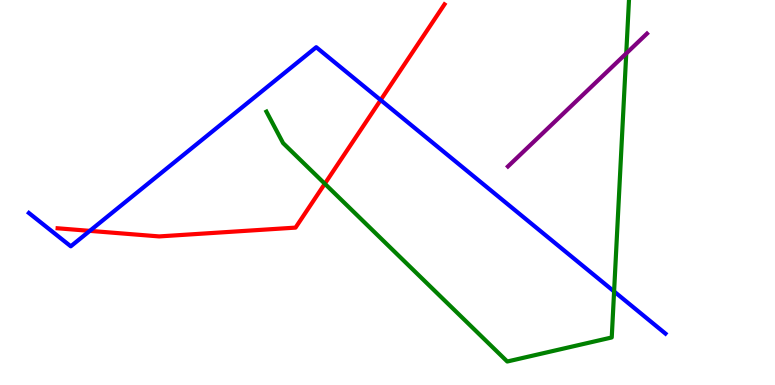[{'lines': ['blue', 'red'], 'intersections': [{'x': 1.16, 'y': 4.0}, {'x': 4.91, 'y': 7.4}]}, {'lines': ['green', 'red'], 'intersections': [{'x': 4.19, 'y': 5.23}]}, {'lines': ['purple', 'red'], 'intersections': []}, {'lines': ['blue', 'green'], 'intersections': [{'x': 7.92, 'y': 2.43}]}, {'lines': ['blue', 'purple'], 'intersections': []}, {'lines': ['green', 'purple'], 'intersections': [{'x': 8.08, 'y': 8.61}]}]